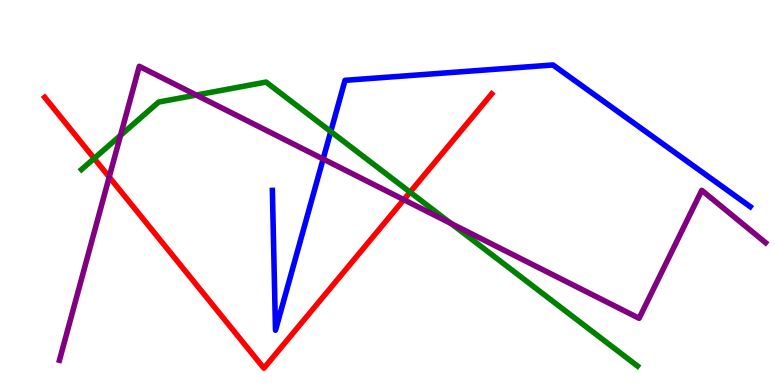[{'lines': ['blue', 'red'], 'intersections': []}, {'lines': ['green', 'red'], 'intersections': [{'x': 1.22, 'y': 5.88}, {'x': 5.29, 'y': 5.01}]}, {'lines': ['purple', 'red'], 'intersections': [{'x': 1.41, 'y': 5.4}, {'x': 5.21, 'y': 4.81}]}, {'lines': ['blue', 'green'], 'intersections': [{'x': 4.27, 'y': 6.58}]}, {'lines': ['blue', 'purple'], 'intersections': [{'x': 4.17, 'y': 5.87}]}, {'lines': ['green', 'purple'], 'intersections': [{'x': 1.56, 'y': 6.48}, {'x': 2.53, 'y': 7.53}, {'x': 5.82, 'y': 4.2}]}]